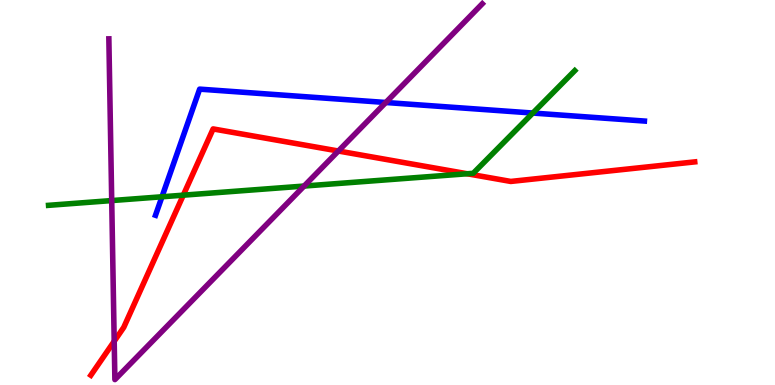[{'lines': ['blue', 'red'], 'intersections': []}, {'lines': ['green', 'red'], 'intersections': [{'x': 2.37, 'y': 4.93}, {'x': 6.03, 'y': 5.49}]}, {'lines': ['purple', 'red'], 'intersections': [{'x': 1.47, 'y': 1.14}, {'x': 4.37, 'y': 6.08}]}, {'lines': ['blue', 'green'], 'intersections': [{'x': 2.09, 'y': 4.89}, {'x': 6.88, 'y': 7.06}]}, {'lines': ['blue', 'purple'], 'intersections': [{'x': 4.98, 'y': 7.34}]}, {'lines': ['green', 'purple'], 'intersections': [{'x': 1.44, 'y': 4.79}, {'x': 3.92, 'y': 5.17}]}]